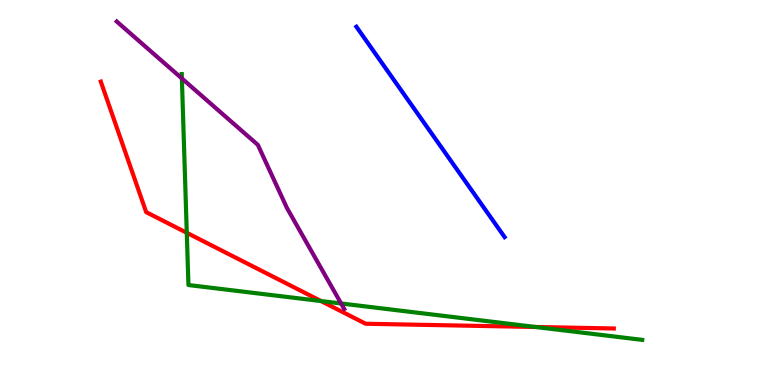[{'lines': ['blue', 'red'], 'intersections': []}, {'lines': ['green', 'red'], 'intersections': [{'x': 2.41, 'y': 3.95}, {'x': 4.14, 'y': 2.18}, {'x': 6.91, 'y': 1.51}]}, {'lines': ['purple', 'red'], 'intersections': []}, {'lines': ['blue', 'green'], 'intersections': []}, {'lines': ['blue', 'purple'], 'intersections': []}, {'lines': ['green', 'purple'], 'intersections': [{'x': 2.35, 'y': 7.96}, {'x': 4.4, 'y': 2.12}]}]